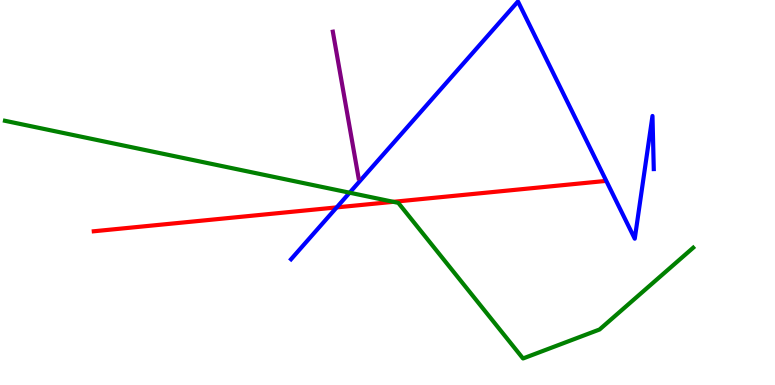[{'lines': ['blue', 'red'], 'intersections': [{'x': 4.34, 'y': 4.61}]}, {'lines': ['green', 'red'], 'intersections': [{'x': 5.07, 'y': 4.76}]}, {'lines': ['purple', 'red'], 'intersections': []}, {'lines': ['blue', 'green'], 'intersections': [{'x': 4.51, 'y': 4.99}]}, {'lines': ['blue', 'purple'], 'intersections': []}, {'lines': ['green', 'purple'], 'intersections': []}]